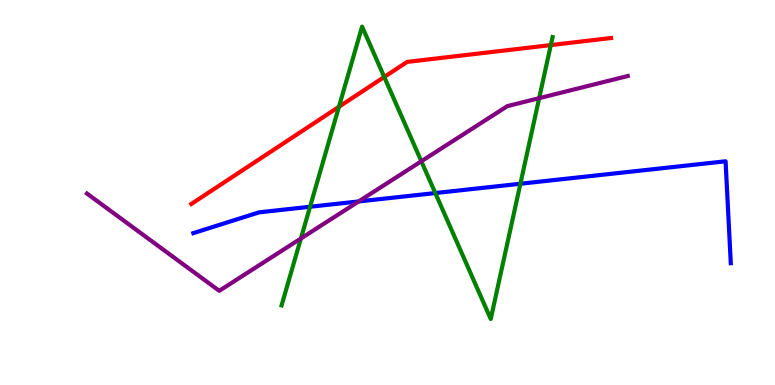[{'lines': ['blue', 'red'], 'intersections': []}, {'lines': ['green', 'red'], 'intersections': [{'x': 4.37, 'y': 7.23}, {'x': 4.96, 'y': 8.0}, {'x': 7.11, 'y': 8.83}]}, {'lines': ['purple', 'red'], 'intersections': []}, {'lines': ['blue', 'green'], 'intersections': [{'x': 4.0, 'y': 4.63}, {'x': 5.62, 'y': 4.99}, {'x': 6.71, 'y': 5.23}]}, {'lines': ['blue', 'purple'], 'intersections': [{'x': 4.63, 'y': 4.77}]}, {'lines': ['green', 'purple'], 'intersections': [{'x': 3.88, 'y': 3.81}, {'x': 5.44, 'y': 5.81}, {'x': 6.96, 'y': 7.45}]}]